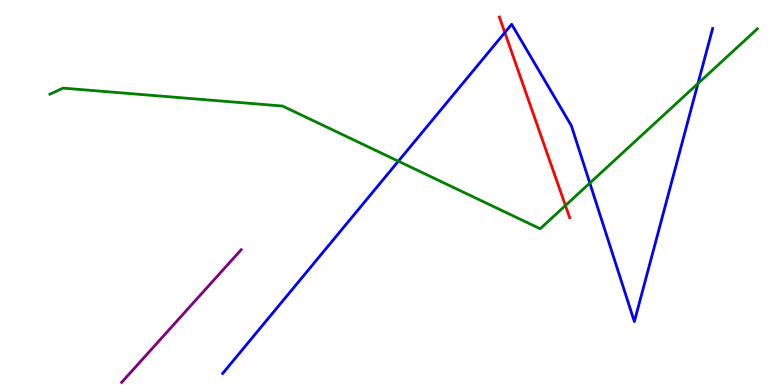[{'lines': ['blue', 'red'], 'intersections': [{'x': 6.51, 'y': 9.15}]}, {'lines': ['green', 'red'], 'intersections': [{'x': 7.3, 'y': 4.66}]}, {'lines': ['purple', 'red'], 'intersections': []}, {'lines': ['blue', 'green'], 'intersections': [{'x': 5.14, 'y': 5.81}, {'x': 7.61, 'y': 5.25}, {'x': 9.01, 'y': 7.83}]}, {'lines': ['blue', 'purple'], 'intersections': []}, {'lines': ['green', 'purple'], 'intersections': []}]